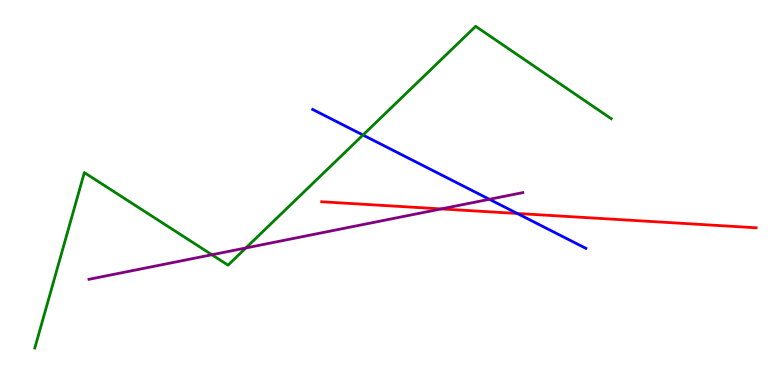[{'lines': ['blue', 'red'], 'intersections': [{'x': 6.67, 'y': 4.46}]}, {'lines': ['green', 'red'], 'intersections': []}, {'lines': ['purple', 'red'], 'intersections': [{'x': 5.69, 'y': 4.57}]}, {'lines': ['blue', 'green'], 'intersections': [{'x': 4.68, 'y': 6.49}]}, {'lines': ['blue', 'purple'], 'intersections': [{'x': 6.31, 'y': 4.82}]}, {'lines': ['green', 'purple'], 'intersections': [{'x': 2.73, 'y': 3.38}, {'x': 3.17, 'y': 3.56}]}]